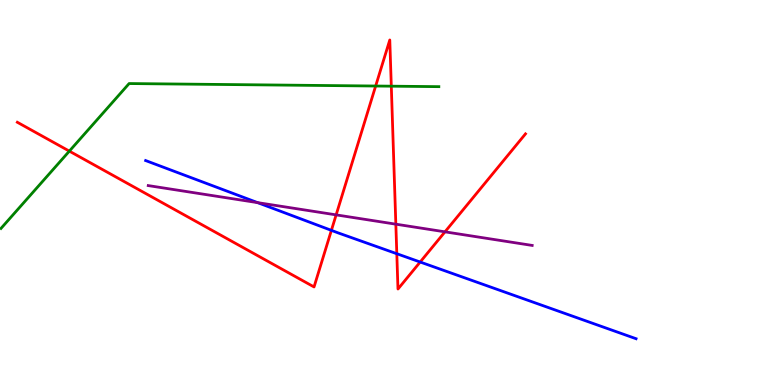[{'lines': ['blue', 'red'], 'intersections': [{'x': 4.28, 'y': 4.02}, {'x': 5.12, 'y': 3.41}, {'x': 5.42, 'y': 3.19}]}, {'lines': ['green', 'red'], 'intersections': [{'x': 0.895, 'y': 6.07}, {'x': 4.85, 'y': 7.77}, {'x': 5.05, 'y': 7.76}]}, {'lines': ['purple', 'red'], 'intersections': [{'x': 4.34, 'y': 4.42}, {'x': 5.11, 'y': 4.18}, {'x': 5.74, 'y': 3.98}]}, {'lines': ['blue', 'green'], 'intersections': []}, {'lines': ['blue', 'purple'], 'intersections': [{'x': 3.32, 'y': 4.74}]}, {'lines': ['green', 'purple'], 'intersections': []}]